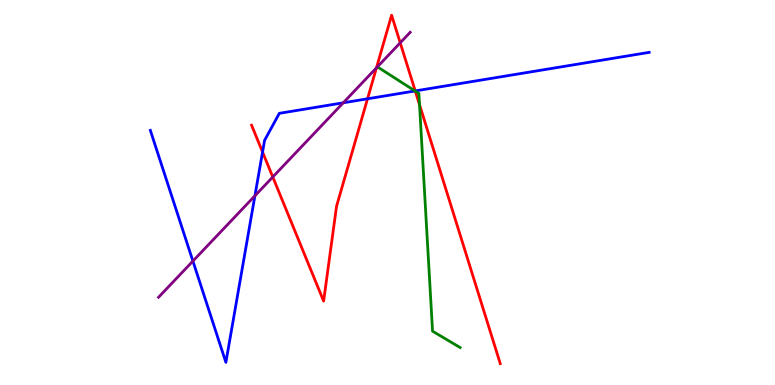[{'lines': ['blue', 'red'], 'intersections': [{'x': 3.39, 'y': 6.05}, {'x': 4.74, 'y': 7.43}, {'x': 5.36, 'y': 7.64}]}, {'lines': ['green', 'red'], 'intersections': [{'x': 5.36, 'y': 7.63}, {'x': 5.41, 'y': 7.28}]}, {'lines': ['purple', 'red'], 'intersections': [{'x': 3.52, 'y': 5.4}, {'x': 4.86, 'y': 8.24}, {'x': 5.16, 'y': 8.89}]}, {'lines': ['blue', 'green'], 'intersections': [{'x': 5.35, 'y': 7.64}]}, {'lines': ['blue', 'purple'], 'intersections': [{'x': 2.49, 'y': 3.22}, {'x': 3.29, 'y': 4.91}, {'x': 4.43, 'y': 7.33}]}, {'lines': ['green', 'purple'], 'intersections': []}]